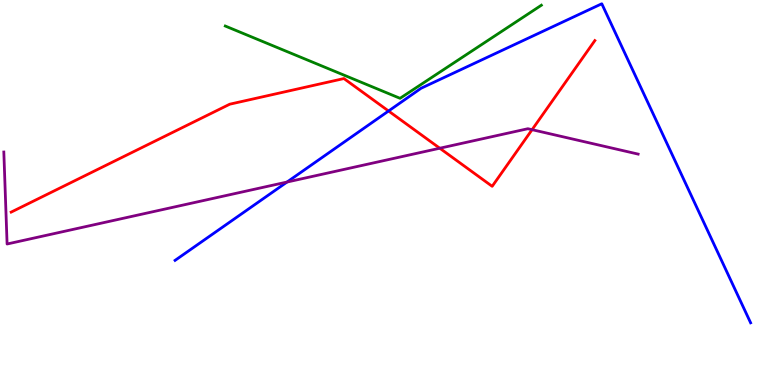[{'lines': ['blue', 'red'], 'intersections': [{'x': 5.01, 'y': 7.12}]}, {'lines': ['green', 'red'], 'intersections': []}, {'lines': ['purple', 'red'], 'intersections': [{'x': 5.67, 'y': 6.15}, {'x': 6.87, 'y': 6.63}]}, {'lines': ['blue', 'green'], 'intersections': []}, {'lines': ['blue', 'purple'], 'intersections': [{'x': 3.7, 'y': 5.27}]}, {'lines': ['green', 'purple'], 'intersections': []}]